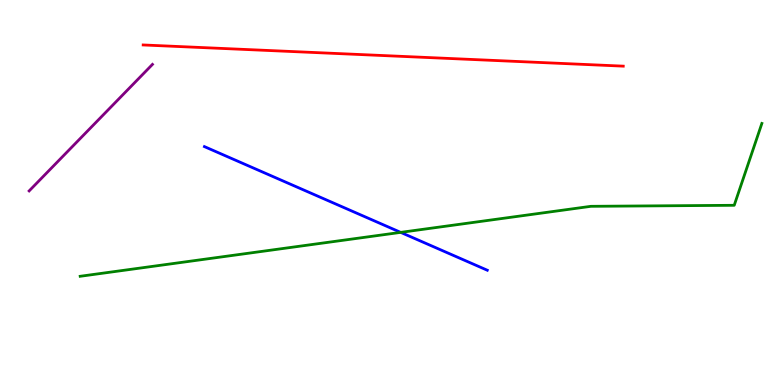[{'lines': ['blue', 'red'], 'intersections': []}, {'lines': ['green', 'red'], 'intersections': []}, {'lines': ['purple', 'red'], 'intersections': []}, {'lines': ['blue', 'green'], 'intersections': [{'x': 5.17, 'y': 3.96}]}, {'lines': ['blue', 'purple'], 'intersections': []}, {'lines': ['green', 'purple'], 'intersections': []}]